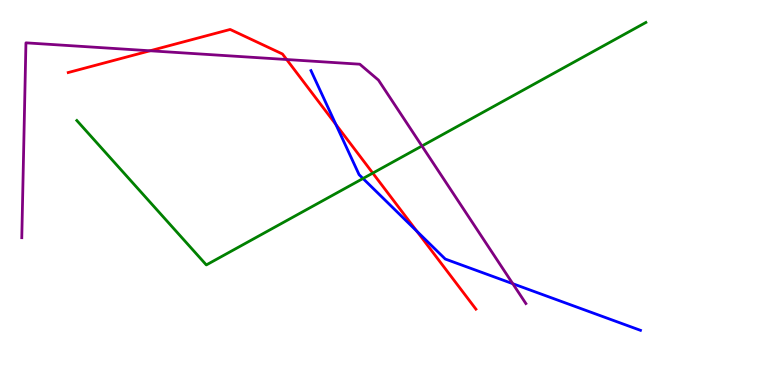[{'lines': ['blue', 'red'], 'intersections': [{'x': 4.33, 'y': 6.77}, {'x': 5.38, 'y': 4.0}]}, {'lines': ['green', 'red'], 'intersections': [{'x': 4.81, 'y': 5.5}]}, {'lines': ['purple', 'red'], 'intersections': [{'x': 1.94, 'y': 8.68}, {'x': 3.7, 'y': 8.45}]}, {'lines': ['blue', 'green'], 'intersections': [{'x': 4.68, 'y': 5.36}]}, {'lines': ['blue', 'purple'], 'intersections': [{'x': 6.62, 'y': 2.63}]}, {'lines': ['green', 'purple'], 'intersections': [{'x': 5.44, 'y': 6.21}]}]